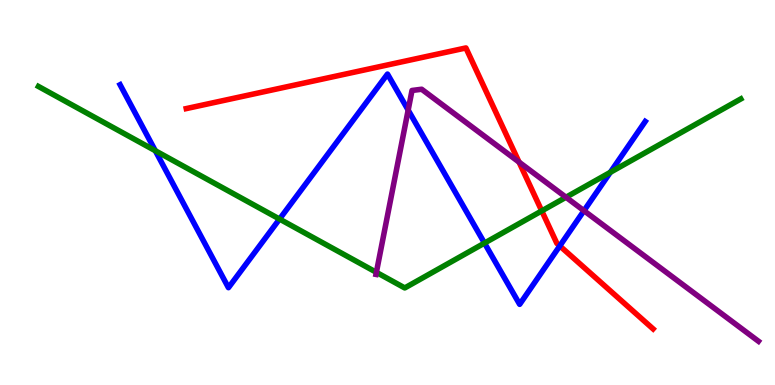[{'lines': ['blue', 'red'], 'intersections': [{'x': 7.22, 'y': 3.61}]}, {'lines': ['green', 'red'], 'intersections': [{'x': 6.99, 'y': 4.52}]}, {'lines': ['purple', 'red'], 'intersections': [{'x': 6.7, 'y': 5.79}]}, {'lines': ['blue', 'green'], 'intersections': [{'x': 2.0, 'y': 6.08}, {'x': 3.61, 'y': 4.31}, {'x': 6.25, 'y': 3.69}, {'x': 7.88, 'y': 5.52}]}, {'lines': ['blue', 'purple'], 'intersections': [{'x': 5.27, 'y': 7.14}, {'x': 7.54, 'y': 4.53}]}, {'lines': ['green', 'purple'], 'intersections': [{'x': 4.86, 'y': 2.93}, {'x': 7.3, 'y': 4.88}]}]